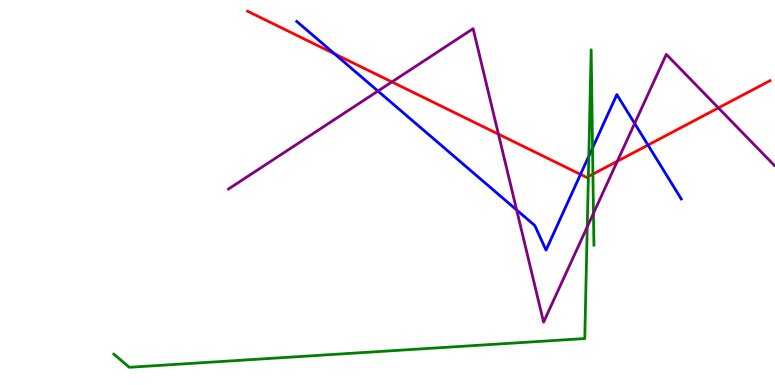[{'lines': ['blue', 'red'], 'intersections': [{'x': 4.32, 'y': 8.6}, {'x': 7.49, 'y': 5.47}, {'x': 8.36, 'y': 6.23}]}, {'lines': ['green', 'red'], 'intersections': [{'x': 7.59, 'y': 5.41}, {'x': 7.65, 'y': 5.48}]}, {'lines': ['purple', 'red'], 'intersections': [{'x': 5.06, 'y': 7.87}, {'x': 6.43, 'y': 6.52}, {'x': 7.97, 'y': 5.81}, {'x': 9.27, 'y': 7.2}]}, {'lines': ['blue', 'green'], 'intersections': [{'x': 7.6, 'y': 5.94}, {'x': 7.65, 'y': 6.16}]}, {'lines': ['blue', 'purple'], 'intersections': [{'x': 4.88, 'y': 7.63}, {'x': 6.67, 'y': 4.55}, {'x': 8.19, 'y': 6.79}]}, {'lines': ['green', 'purple'], 'intersections': [{'x': 7.58, 'y': 4.11}, {'x': 7.66, 'y': 4.46}]}]